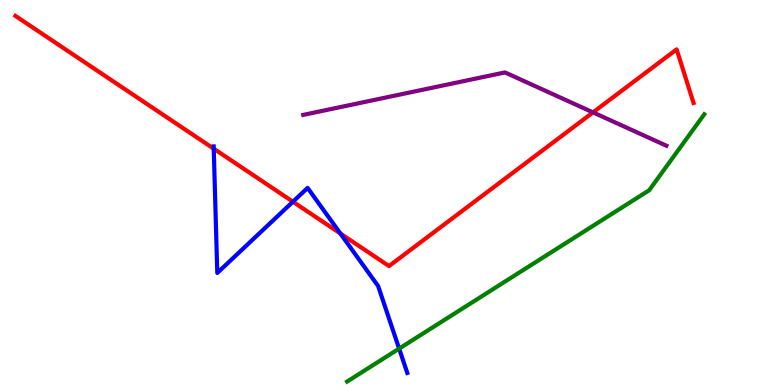[{'lines': ['blue', 'red'], 'intersections': [{'x': 2.76, 'y': 6.14}, {'x': 3.78, 'y': 4.76}, {'x': 4.39, 'y': 3.93}]}, {'lines': ['green', 'red'], 'intersections': []}, {'lines': ['purple', 'red'], 'intersections': [{'x': 7.65, 'y': 7.08}]}, {'lines': ['blue', 'green'], 'intersections': [{'x': 5.15, 'y': 0.945}]}, {'lines': ['blue', 'purple'], 'intersections': []}, {'lines': ['green', 'purple'], 'intersections': []}]